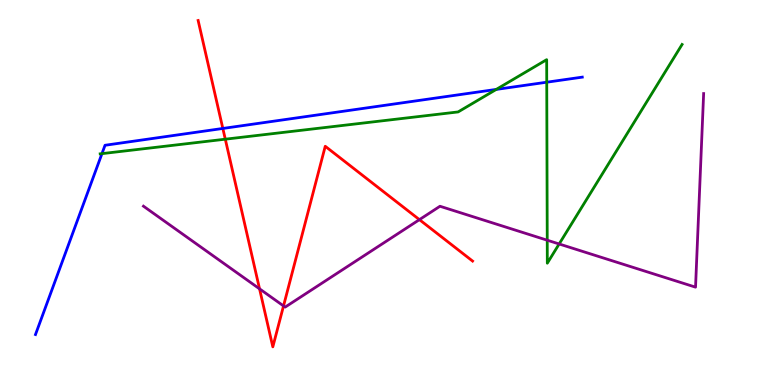[{'lines': ['blue', 'red'], 'intersections': [{'x': 2.88, 'y': 6.66}]}, {'lines': ['green', 'red'], 'intersections': [{'x': 2.91, 'y': 6.38}]}, {'lines': ['purple', 'red'], 'intersections': [{'x': 3.35, 'y': 2.5}, {'x': 3.66, 'y': 2.05}, {'x': 5.41, 'y': 4.29}]}, {'lines': ['blue', 'green'], 'intersections': [{'x': 1.32, 'y': 6.01}, {'x': 6.4, 'y': 7.68}, {'x': 7.05, 'y': 7.86}]}, {'lines': ['blue', 'purple'], 'intersections': []}, {'lines': ['green', 'purple'], 'intersections': [{'x': 7.06, 'y': 3.76}, {'x': 7.21, 'y': 3.66}]}]